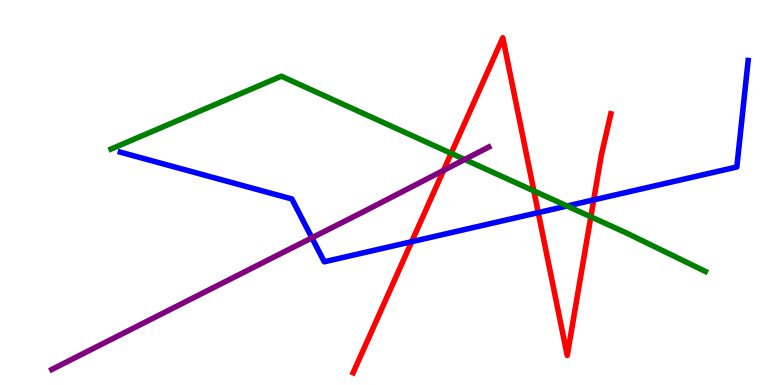[{'lines': ['blue', 'red'], 'intersections': [{'x': 5.31, 'y': 3.72}, {'x': 6.95, 'y': 4.48}, {'x': 7.66, 'y': 4.81}]}, {'lines': ['green', 'red'], 'intersections': [{'x': 5.82, 'y': 6.02}, {'x': 6.89, 'y': 5.04}, {'x': 7.62, 'y': 4.37}]}, {'lines': ['purple', 'red'], 'intersections': [{'x': 5.72, 'y': 5.57}]}, {'lines': ['blue', 'green'], 'intersections': [{'x': 7.32, 'y': 4.65}]}, {'lines': ['blue', 'purple'], 'intersections': [{'x': 4.02, 'y': 3.82}]}, {'lines': ['green', 'purple'], 'intersections': [{'x': 6.0, 'y': 5.86}]}]